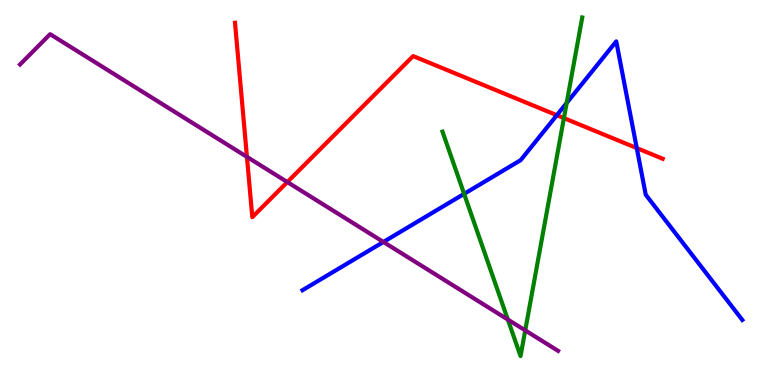[{'lines': ['blue', 'red'], 'intersections': [{'x': 7.18, 'y': 7.01}, {'x': 8.22, 'y': 6.15}]}, {'lines': ['green', 'red'], 'intersections': [{'x': 7.28, 'y': 6.93}]}, {'lines': ['purple', 'red'], 'intersections': [{'x': 3.19, 'y': 5.93}, {'x': 3.71, 'y': 5.27}]}, {'lines': ['blue', 'green'], 'intersections': [{'x': 5.99, 'y': 4.96}, {'x': 7.31, 'y': 7.32}]}, {'lines': ['blue', 'purple'], 'intersections': [{'x': 4.95, 'y': 3.72}]}, {'lines': ['green', 'purple'], 'intersections': [{'x': 6.55, 'y': 1.7}, {'x': 6.78, 'y': 1.42}]}]